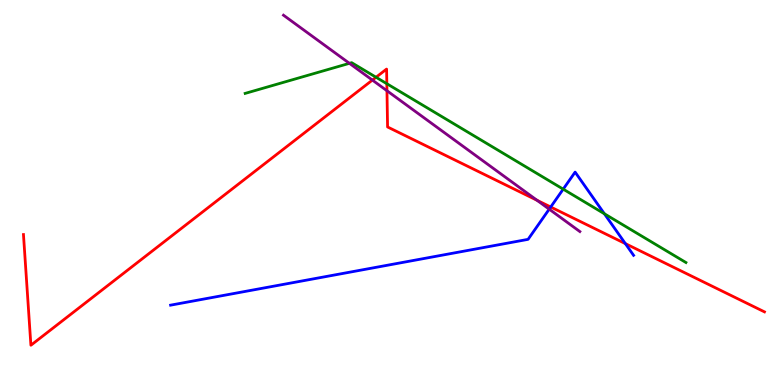[{'lines': ['blue', 'red'], 'intersections': [{'x': 7.11, 'y': 4.62}, {'x': 8.07, 'y': 3.67}]}, {'lines': ['green', 'red'], 'intersections': [{'x': 4.85, 'y': 7.99}, {'x': 4.99, 'y': 7.83}]}, {'lines': ['purple', 'red'], 'intersections': [{'x': 4.8, 'y': 7.92}, {'x': 4.99, 'y': 7.64}, {'x': 6.93, 'y': 4.8}]}, {'lines': ['blue', 'green'], 'intersections': [{'x': 7.27, 'y': 5.09}, {'x': 7.8, 'y': 4.45}]}, {'lines': ['blue', 'purple'], 'intersections': [{'x': 7.09, 'y': 4.57}]}, {'lines': ['green', 'purple'], 'intersections': [{'x': 4.51, 'y': 8.36}]}]